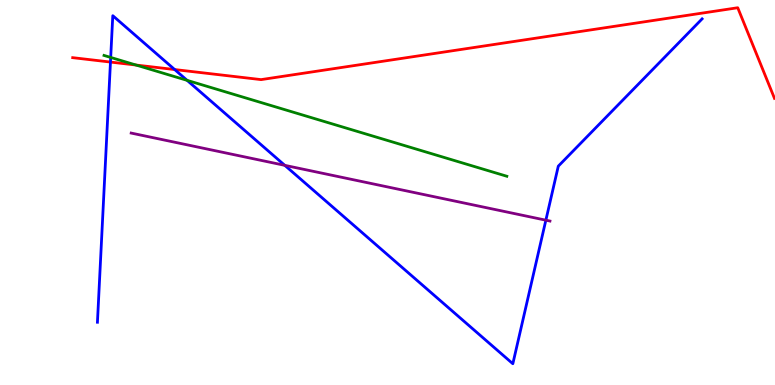[{'lines': ['blue', 'red'], 'intersections': [{'x': 1.43, 'y': 8.39}, {'x': 2.25, 'y': 8.19}]}, {'lines': ['green', 'red'], 'intersections': [{'x': 1.76, 'y': 8.31}]}, {'lines': ['purple', 'red'], 'intersections': []}, {'lines': ['blue', 'green'], 'intersections': [{'x': 1.43, 'y': 8.51}, {'x': 2.41, 'y': 7.91}]}, {'lines': ['blue', 'purple'], 'intersections': [{'x': 3.67, 'y': 5.71}, {'x': 7.04, 'y': 4.28}]}, {'lines': ['green', 'purple'], 'intersections': []}]